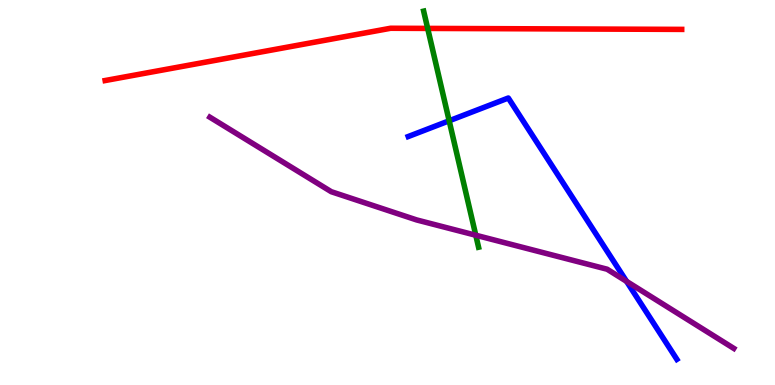[{'lines': ['blue', 'red'], 'intersections': []}, {'lines': ['green', 'red'], 'intersections': [{'x': 5.52, 'y': 9.26}]}, {'lines': ['purple', 'red'], 'intersections': []}, {'lines': ['blue', 'green'], 'intersections': [{'x': 5.8, 'y': 6.86}]}, {'lines': ['blue', 'purple'], 'intersections': [{'x': 8.08, 'y': 2.69}]}, {'lines': ['green', 'purple'], 'intersections': [{'x': 6.14, 'y': 3.89}]}]